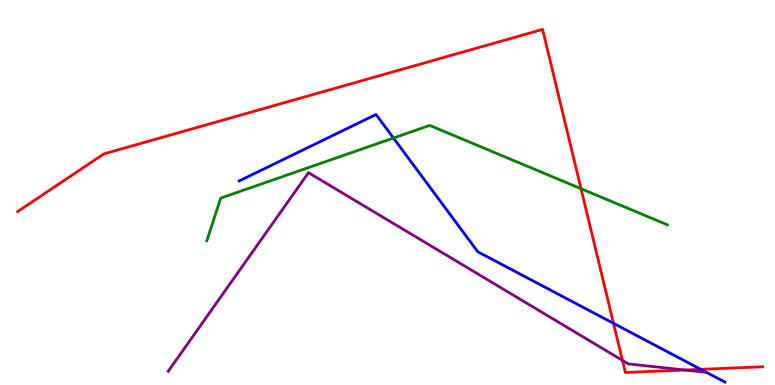[{'lines': ['blue', 'red'], 'intersections': [{'x': 7.92, 'y': 1.6}, {'x': 9.04, 'y': 0.407}]}, {'lines': ['green', 'red'], 'intersections': [{'x': 7.5, 'y': 5.1}]}, {'lines': ['purple', 'red'], 'intersections': [{'x': 8.03, 'y': 0.639}, {'x': 8.83, 'y': 0.389}]}, {'lines': ['blue', 'green'], 'intersections': [{'x': 5.08, 'y': 6.41}]}, {'lines': ['blue', 'purple'], 'intersections': []}, {'lines': ['green', 'purple'], 'intersections': []}]